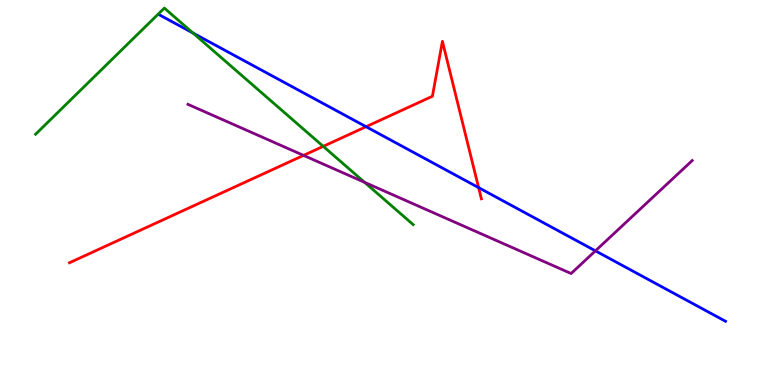[{'lines': ['blue', 'red'], 'intersections': [{'x': 4.72, 'y': 6.71}, {'x': 6.18, 'y': 5.13}]}, {'lines': ['green', 'red'], 'intersections': [{'x': 4.17, 'y': 6.2}]}, {'lines': ['purple', 'red'], 'intersections': [{'x': 3.92, 'y': 5.96}]}, {'lines': ['blue', 'green'], 'intersections': [{'x': 2.49, 'y': 9.14}]}, {'lines': ['blue', 'purple'], 'intersections': [{'x': 7.68, 'y': 3.48}]}, {'lines': ['green', 'purple'], 'intersections': [{'x': 4.7, 'y': 5.26}]}]